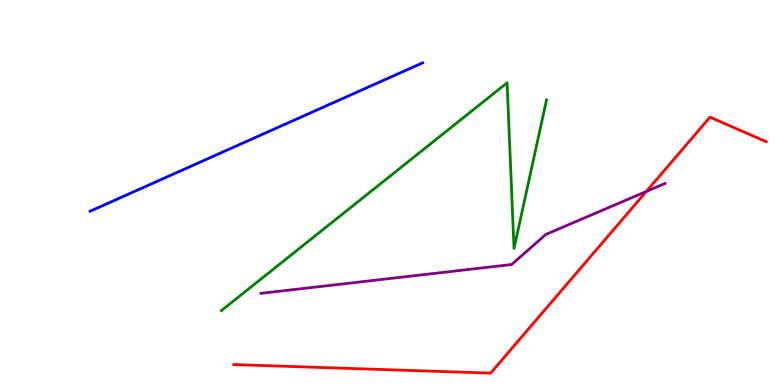[{'lines': ['blue', 'red'], 'intersections': []}, {'lines': ['green', 'red'], 'intersections': []}, {'lines': ['purple', 'red'], 'intersections': [{'x': 8.34, 'y': 5.03}]}, {'lines': ['blue', 'green'], 'intersections': []}, {'lines': ['blue', 'purple'], 'intersections': []}, {'lines': ['green', 'purple'], 'intersections': []}]